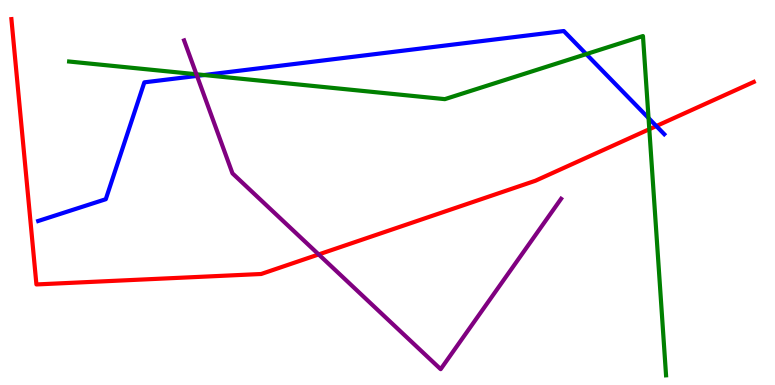[{'lines': ['blue', 'red'], 'intersections': [{'x': 8.47, 'y': 6.73}]}, {'lines': ['green', 'red'], 'intersections': [{'x': 8.38, 'y': 6.64}]}, {'lines': ['purple', 'red'], 'intersections': [{'x': 4.11, 'y': 3.39}]}, {'lines': ['blue', 'green'], 'intersections': [{'x': 2.63, 'y': 8.05}, {'x': 7.56, 'y': 8.59}, {'x': 8.37, 'y': 6.93}]}, {'lines': ['blue', 'purple'], 'intersections': [{'x': 2.54, 'y': 8.03}]}, {'lines': ['green', 'purple'], 'intersections': [{'x': 2.53, 'y': 8.07}]}]